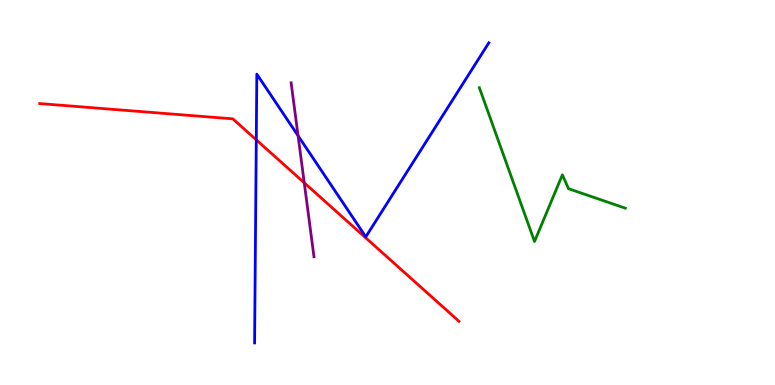[{'lines': ['blue', 'red'], 'intersections': [{'x': 3.31, 'y': 6.37}]}, {'lines': ['green', 'red'], 'intersections': []}, {'lines': ['purple', 'red'], 'intersections': [{'x': 3.93, 'y': 5.25}]}, {'lines': ['blue', 'green'], 'intersections': []}, {'lines': ['blue', 'purple'], 'intersections': [{'x': 3.85, 'y': 6.47}]}, {'lines': ['green', 'purple'], 'intersections': []}]